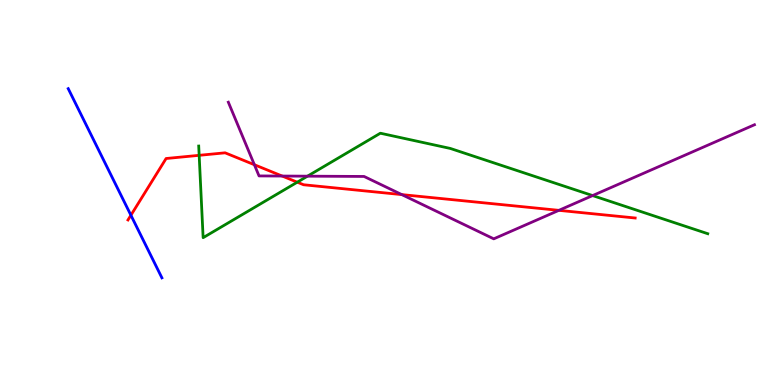[{'lines': ['blue', 'red'], 'intersections': [{'x': 1.69, 'y': 4.41}]}, {'lines': ['green', 'red'], 'intersections': [{'x': 2.57, 'y': 5.97}, {'x': 3.84, 'y': 5.27}]}, {'lines': ['purple', 'red'], 'intersections': [{'x': 3.28, 'y': 5.72}, {'x': 3.64, 'y': 5.43}, {'x': 5.18, 'y': 4.95}, {'x': 7.21, 'y': 4.54}]}, {'lines': ['blue', 'green'], 'intersections': []}, {'lines': ['blue', 'purple'], 'intersections': []}, {'lines': ['green', 'purple'], 'intersections': [{'x': 3.97, 'y': 5.42}, {'x': 7.65, 'y': 4.92}]}]